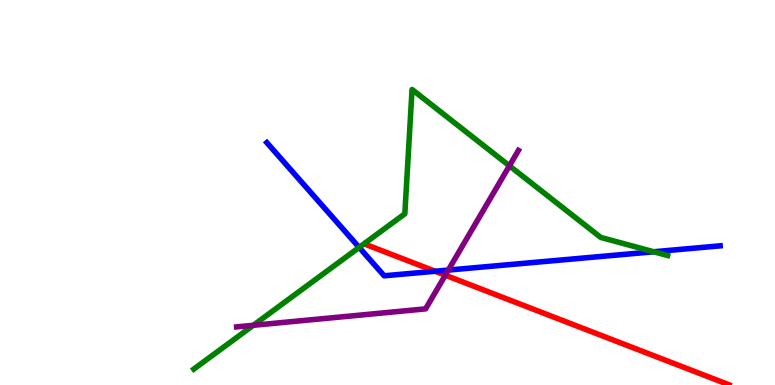[{'lines': ['blue', 'red'], 'intersections': [{'x': 5.61, 'y': 2.95}]}, {'lines': ['green', 'red'], 'intersections': []}, {'lines': ['purple', 'red'], 'intersections': [{'x': 5.75, 'y': 2.85}]}, {'lines': ['blue', 'green'], 'intersections': [{'x': 4.63, 'y': 3.57}, {'x': 8.44, 'y': 3.46}]}, {'lines': ['blue', 'purple'], 'intersections': [{'x': 5.78, 'y': 2.99}]}, {'lines': ['green', 'purple'], 'intersections': [{'x': 3.27, 'y': 1.55}, {'x': 6.57, 'y': 5.69}]}]